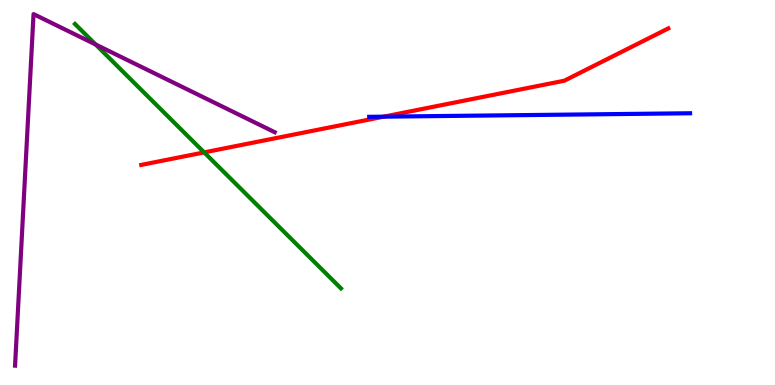[{'lines': ['blue', 'red'], 'intersections': [{'x': 4.95, 'y': 6.97}]}, {'lines': ['green', 'red'], 'intersections': [{'x': 2.63, 'y': 6.04}]}, {'lines': ['purple', 'red'], 'intersections': []}, {'lines': ['blue', 'green'], 'intersections': []}, {'lines': ['blue', 'purple'], 'intersections': []}, {'lines': ['green', 'purple'], 'intersections': [{'x': 1.23, 'y': 8.84}]}]